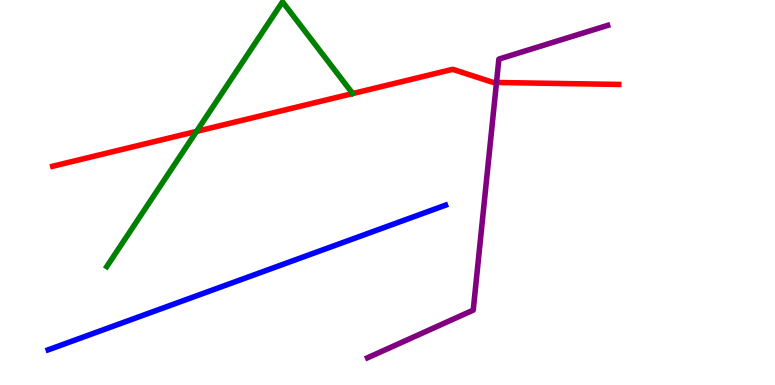[{'lines': ['blue', 'red'], 'intersections': []}, {'lines': ['green', 'red'], 'intersections': [{'x': 2.54, 'y': 6.59}]}, {'lines': ['purple', 'red'], 'intersections': [{'x': 6.41, 'y': 7.86}]}, {'lines': ['blue', 'green'], 'intersections': []}, {'lines': ['blue', 'purple'], 'intersections': []}, {'lines': ['green', 'purple'], 'intersections': []}]